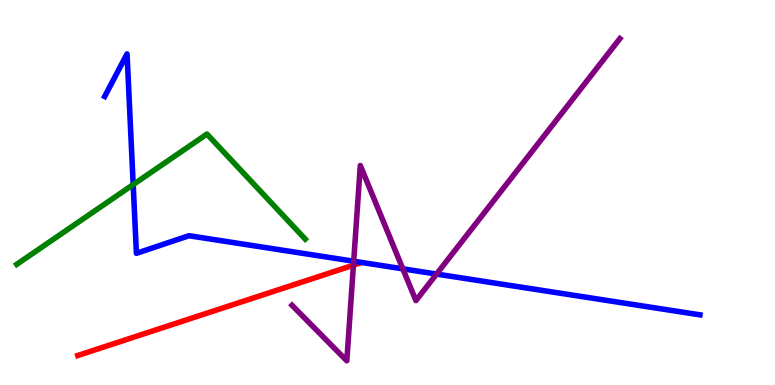[{'lines': ['blue', 'red'], 'intersections': []}, {'lines': ['green', 'red'], 'intersections': []}, {'lines': ['purple', 'red'], 'intersections': [{'x': 4.56, 'y': 3.11}]}, {'lines': ['blue', 'green'], 'intersections': [{'x': 1.72, 'y': 5.21}]}, {'lines': ['blue', 'purple'], 'intersections': [{'x': 4.56, 'y': 3.21}, {'x': 5.2, 'y': 3.02}, {'x': 5.63, 'y': 2.88}]}, {'lines': ['green', 'purple'], 'intersections': []}]